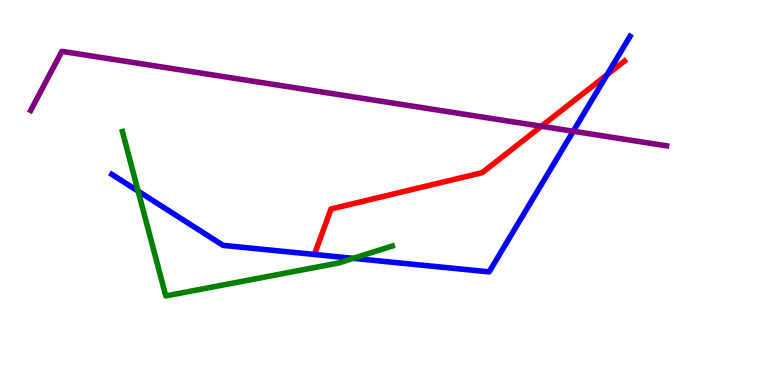[{'lines': ['blue', 'red'], 'intersections': [{'x': 7.83, 'y': 8.06}]}, {'lines': ['green', 'red'], 'intersections': []}, {'lines': ['purple', 'red'], 'intersections': [{'x': 6.99, 'y': 6.72}]}, {'lines': ['blue', 'green'], 'intersections': [{'x': 1.78, 'y': 5.04}, {'x': 4.56, 'y': 3.29}]}, {'lines': ['blue', 'purple'], 'intersections': [{'x': 7.4, 'y': 6.59}]}, {'lines': ['green', 'purple'], 'intersections': []}]